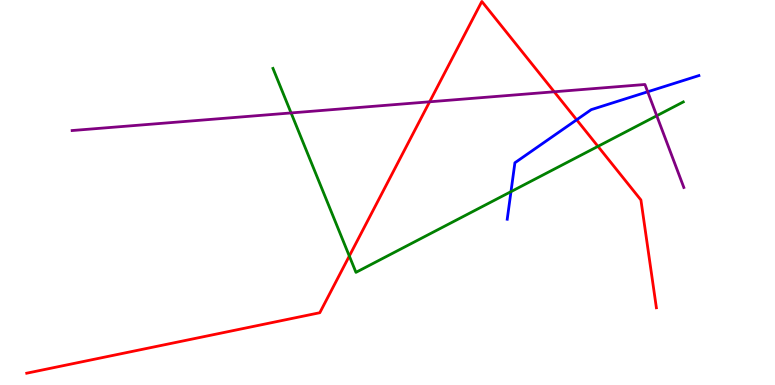[{'lines': ['blue', 'red'], 'intersections': [{'x': 7.44, 'y': 6.89}]}, {'lines': ['green', 'red'], 'intersections': [{'x': 4.51, 'y': 3.35}, {'x': 7.72, 'y': 6.2}]}, {'lines': ['purple', 'red'], 'intersections': [{'x': 5.54, 'y': 7.36}, {'x': 7.15, 'y': 7.62}]}, {'lines': ['blue', 'green'], 'intersections': [{'x': 6.59, 'y': 5.02}]}, {'lines': ['blue', 'purple'], 'intersections': [{'x': 8.36, 'y': 7.62}]}, {'lines': ['green', 'purple'], 'intersections': [{'x': 3.76, 'y': 7.07}, {'x': 8.47, 'y': 6.99}]}]